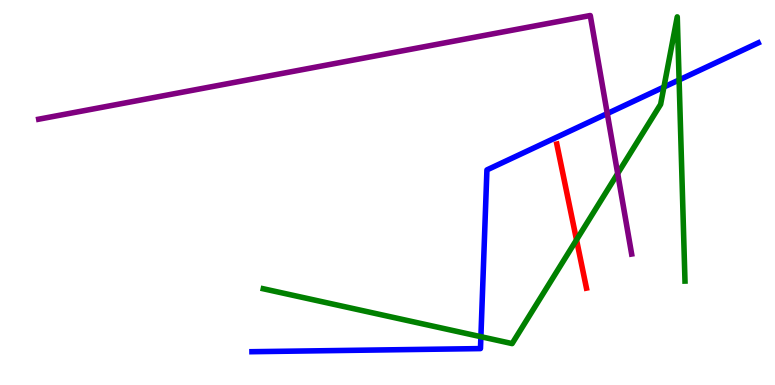[{'lines': ['blue', 'red'], 'intersections': []}, {'lines': ['green', 'red'], 'intersections': [{'x': 7.44, 'y': 3.77}]}, {'lines': ['purple', 'red'], 'intersections': []}, {'lines': ['blue', 'green'], 'intersections': [{'x': 6.21, 'y': 1.25}, {'x': 8.57, 'y': 7.74}, {'x': 8.76, 'y': 7.92}]}, {'lines': ['blue', 'purple'], 'intersections': [{'x': 7.84, 'y': 7.05}]}, {'lines': ['green', 'purple'], 'intersections': [{'x': 7.97, 'y': 5.49}]}]